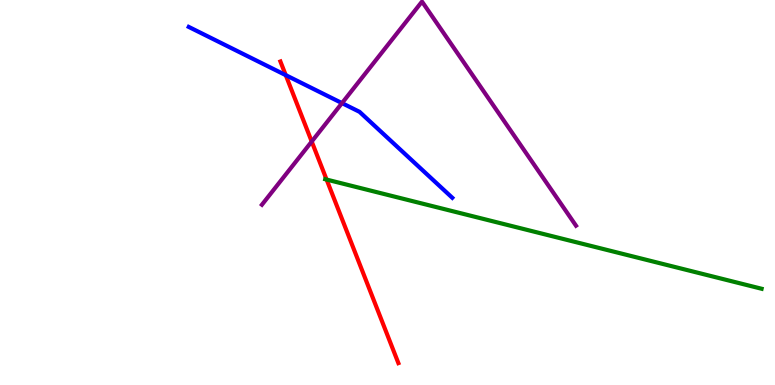[{'lines': ['blue', 'red'], 'intersections': [{'x': 3.69, 'y': 8.05}]}, {'lines': ['green', 'red'], 'intersections': [{'x': 4.21, 'y': 5.34}]}, {'lines': ['purple', 'red'], 'intersections': [{'x': 4.02, 'y': 6.32}]}, {'lines': ['blue', 'green'], 'intersections': []}, {'lines': ['blue', 'purple'], 'intersections': [{'x': 4.41, 'y': 7.32}]}, {'lines': ['green', 'purple'], 'intersections': []}]